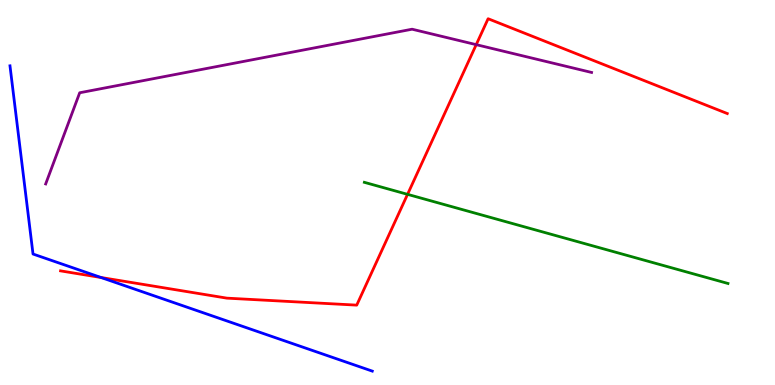[{'lines': ['blue', 'red'], 'intersections': [{'x': 1.3, 'y': 2.79}]}, {'lines': ['green', 'red'], 'intersections': [{'x': 5.26, 'y': 4.95}]}, {'lines': ['purple', 'red'], 'intersections': [{'x': 6.14, 'y': 8.84}]}, {'lines': ['blue', 'green'], 'intersections': []}, {'lines': ['blue', 'purple'], 'intersections': []}, {'lines': ['green', 'purple'], 'intersections': []}]